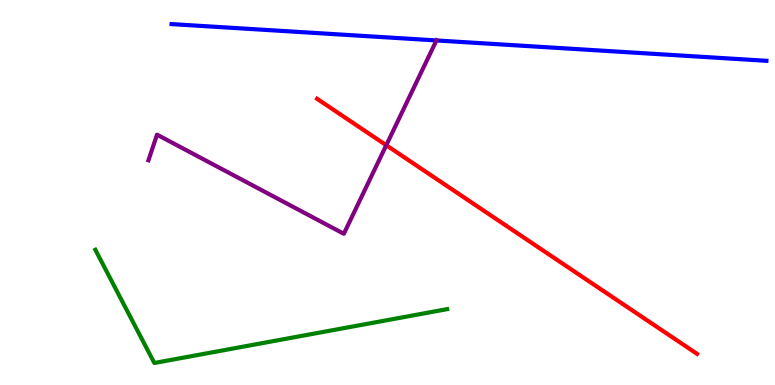[{'lines': ['blue', 'red'], 'intersections': []}, {'lines': ['green', 'red'], 'intersections': []}, {'lines': ['purple', 'red'], 'intersections': [{'x': 4.98, 'y': 6.23}]}, {'lines': ['blue', 'green'], 'intersections': []}, {'lines': ['blue', 'purple'], 'intersections': [{'x': 5.63, 'y': 8.95}]}, {'lines': ['green', 'purple'], 'intersections': []}]